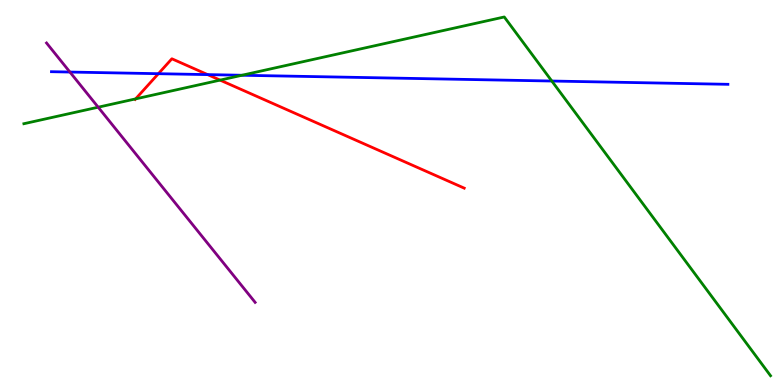[{'lines': ['blue', 'red'], 'intersections': [{'x': 2.04, 'y': 8.09}, {'x': 2.68, 'y': 8.06}]}, {'lines': ['green', 'red'], 'intersections': [{'x': 1.75, 'y': 7.43}, {'x': 2.84, 'y': 7.92}]}, {'lines': ['purple', 'red'], 'intersections': []}, {'lines': ['blue', 'green'], 'intersections': [{'x': 3.12, 'y': 8.05}, {'x': 7.12, 'y': 7.9}]}, {'lines': ['blue', 'purple'], 'intersections': [{'x': 0.902, 'y': 8.13}]}, {'lines': ['green', 'purple'], 'intersections': [{'x': 1.27, 'y': 7.22}]}]